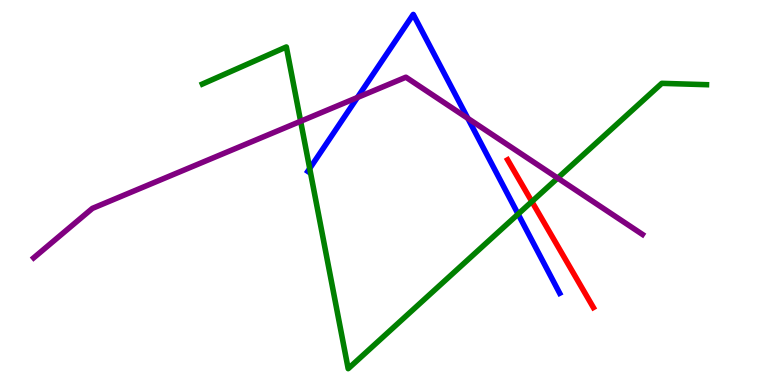[{'lines': ['blue', 'red'], 'intersections': []}, {'lines': ['green', 'red'], 'intersections': [{'x': 6.86, 'y': 4.76}]}, {'lines': ['purple', 'red'], 'intersections': []}, {'lines': ['blue', 'green'], 'intersections': [{'x': 4.0, 'y': 5.62}, {'x': 6.69, 'y': 4.44}]}, {'lines': ['blue', 'purple'], 'intersections': [{'x': 4.61, 'y': 7.47}, {'x': 6.04, 'y': 6.93}]}, {'lines': ['green', 'purple'], 'intersections': [{'x': 3.88, 'y': 6.85}, {'x': 7.2, 'y': 5.37}]}]